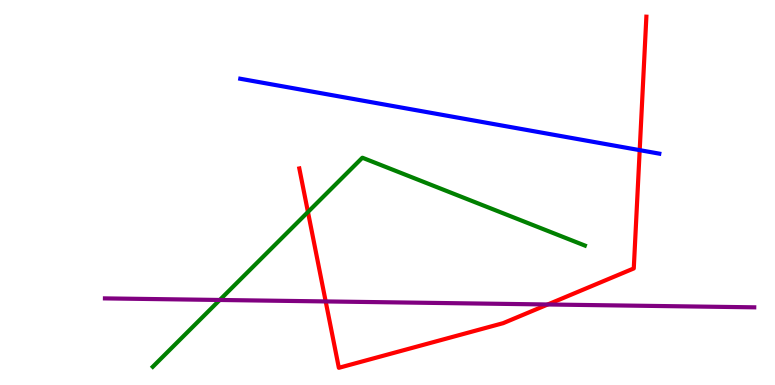[{'lines': ['blue', 'red'], 'intersections': [{'x': 8.25, 'y': 6.1}]}, {'lines': ['green', 'red'], 'intersections': [{'x': 3.97, 'y': 4.49}]}, {'lines': ['purple', 'red'], 'intersections': [{'x': 4.2, 'y': 2.17}, {'x': 7.07, 'y': 2.09}]}, {'lines': ['blue', 'green'], 'intersections': []}, {'lines': ['blue', 'purple'], 'intersections': []}, {'lines': ['green', 'purple'], 'intersections': [{'x': 2.84, 'y': 2.21}]}]